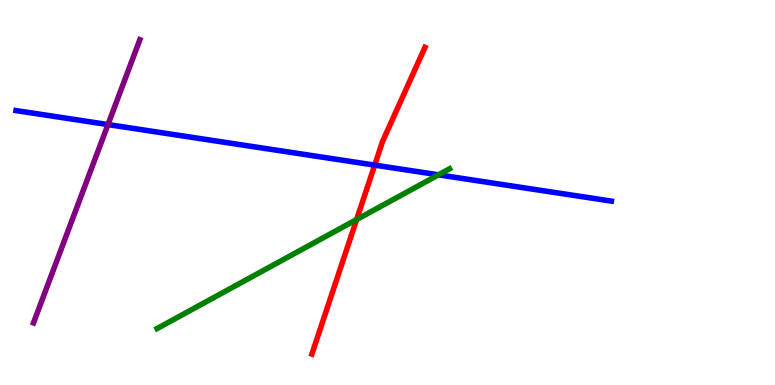[{'lines': ['blue', 'red'], 'intersections': [{'x': 4.83, 'y': 5.71}]}, {'lines': ['green', 'red'], 'intersections': [{'x': 4.6, 'y': 4.3}]}, {'lines': ['purple', 'red'], 'intersections': []}, {'lines': ['blue', 'green'], 'intersections': [{'x': 5.66, 'y': 5.46}]}, {'lines': ['blue', 'purple'], 'intersections': [{'x': 1.39, 'y': 6.76}]}, {'lines': ['green', 'purple'], 'intersections': []}]